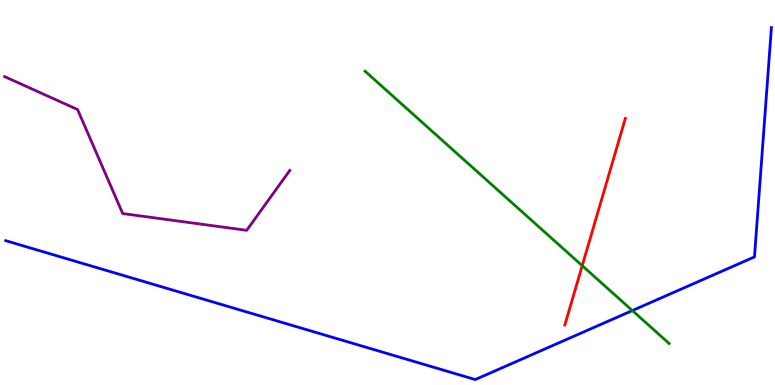[{'lines': ['blue', 'red'], 'intersections': []}, {'lines': ['green', 'red'], 'intersections': [{'x': 7.51, 'y': 3.1}]}, {'lines': ['purple', 'red'], 'intersections': []}, {'lines': ['blue', 'green'], 'intersections': [{'x': 8.16, 'y': 1.93}]}, {'lines': ['blue', 'purple'], 'intersections': []}, {'lines': ['green', 'purple'], 'intersections': []}]